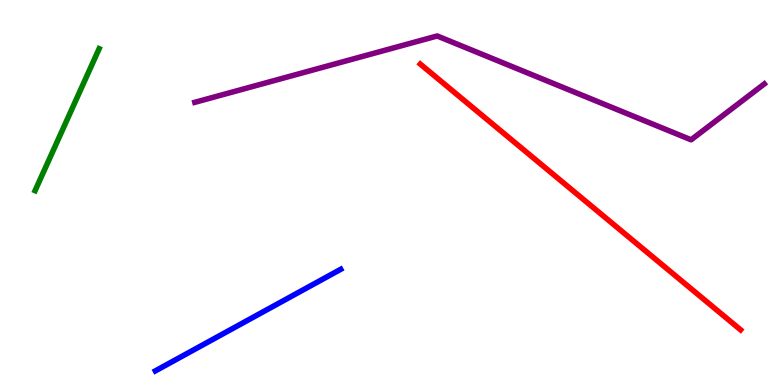[{'lines': ['blue', 'red'], 'intersections': []}, {'lines': ['green', 'red'], 'intersections': []}, {'lines': ['purple', 'red'], 'intersections': []}, {'lines': ['blue', 'green'], 'intersections': []}, {'lines': ['blue', 'purple'], 'intersections': []}, {'lines': ['green', 'purple'], 'intersections': []}]